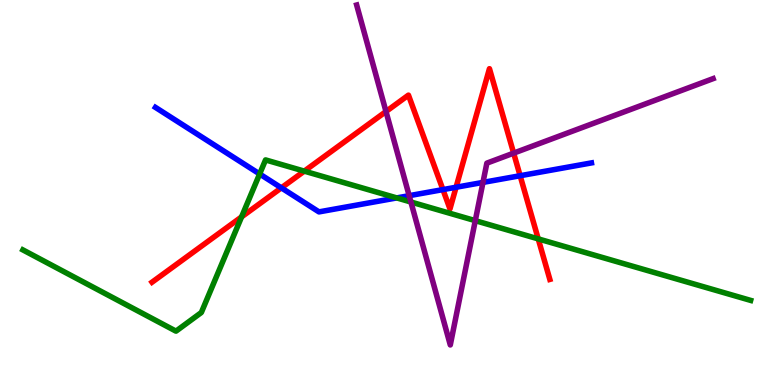[{'lines': ['blue', 'red'], 'intersections': [{'x': 3.63, 'y': 5.12}, {'x': 5.72, 'y': 5.08}, {'x': 5.88, 'y': 5.14}, {'x': 6.71, 'y': 5.44}]}, {'lines': ['green', 'red'], 'intersections': [{'x': 3.12, 'y': 4.37}, {'x': 3.93, 'y': 5.55}, {'x': 6.94, 'y': 3.8}]}, {'lines': ['purple', 'red'], 'intersections': [{'x': 4.98, 'y': 7.1}, {'x': 6.63, 'y': 6.02}]}, {'lines': ['blue', 'green'], 'intersections': [{'x': 3.35, 'y': 5.48}, {'x': 5.12, 'y': 4.86}]}, {'lines': ['blue', 'purple'], 'intersections': [{'x': 5.28, 'y': 4.92}, {'x': 6.23, 'y': 5.26}]}, {'lines': ['green', 'purple'], 'intersections': [{'x': 5.3, 'y': 4.75}, {'x': 6.13, 'y': 4.27}]}]